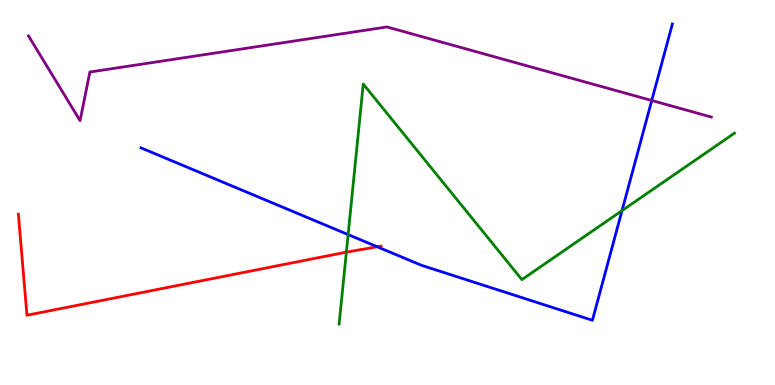[{'lines': ['blue', 'red'], 'intersections': [{'x': 4.87, 'y': 3.59}]}, {'lines': ['green', 'red'], 'intersections': [{'x': 4.47, 'y': 3.45}]}, {'lines': ['purple', 'red'], 'intersections': []}, {'lines': ['blue', 'green'], 'intersections': [{'x': 4.49, 'y': 3.91}, {'x': 8.03, 'y': 4.53}]}, {'lines': ['blue', 'purple'], 'intersections': [{'x': 8.41, 'y': 7.39}]}, {'lines': ['green', 'purple'], 'intersections': []}]